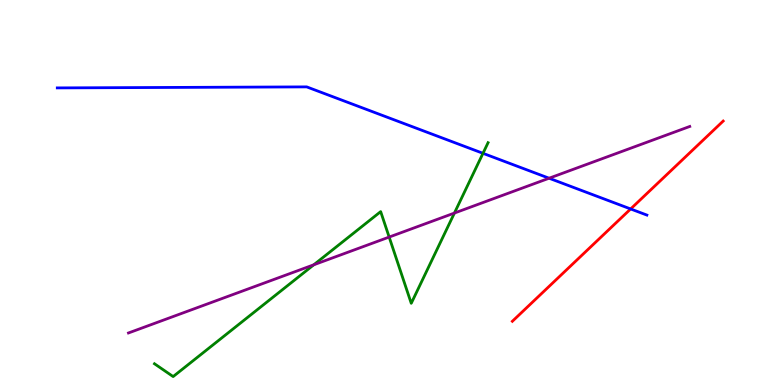[{'lines': ['blue', 'red'], 'intersections': [{'x': 8.14, 'y': 4.57}]}, {'lines': ['green', 'red'], 'intersections': []}, {'lines': ['purple', 'red'], 'intersections': []}, {'lines': ['blue', 'green'], 'intersections': [{'x': 6.23, 'y': 6.02}]}, {'lines': ['blue', 'purple'], 'intersections': [{'x': 7.09, 'y': 5.37}]}, {'lines': ['green', 'purple'], 'intersections': [{'x': 4.05, 'y': 3.12}, {'x': 5.02, 'y': 3.84}, {'x': 5.86, 'y': 4.47}]}]